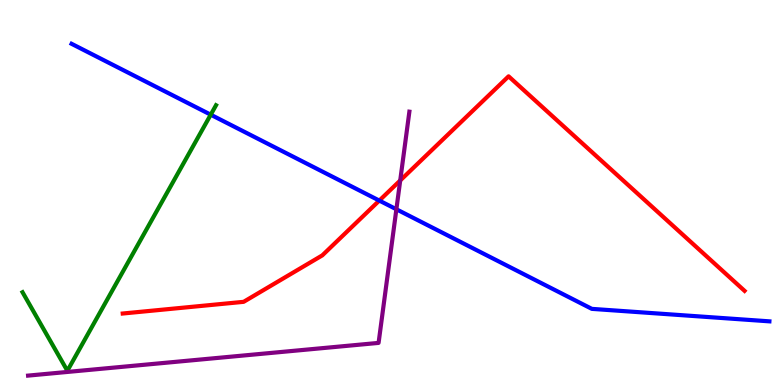[{'lines': ['blue', 'red'], 'intersections': [{'x': 4.89, 'y': 4.79}]}, {'lines': ['green', 'red'], 'intersections': []}, {'lines': ['purple', 'red'], 'intersections': [{'x': 5.16, 'y': 5.31}]}, {'lines': ['blue', 'green'], 'intersections': [{'x': 2.72, 'y': 7.02}]}, {'lines': ['blue', 'purple'], 'intersections': [{'x': 5.11, 'y': 4.56}]}, {'lines': ['green', 'purple'], 'intersections': []}]